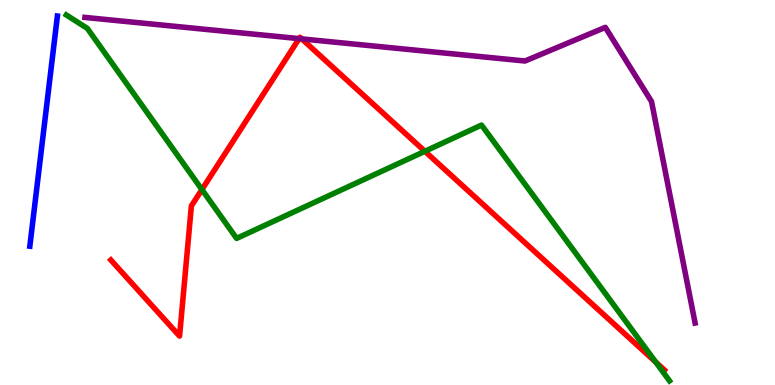[{'lines': ['blue', 'red'], 'intersections': []}, {'lines': ['green', 'red'], 'intersections': [{'x': 2.61, 'y': 5.08}, {'x': 5.48, 'y': 6.07}, {'x': 8.46, 'y': 0.595}]}, {'lines': ['purple', 'red'], 'intersections': [{'x': 3.86, 'y': 9.0}, {'x': 3.89, 'y': 8.99}]}, {'lines': ['blue', 'green'], 'intersections': []}, {'lines': ['blue', 'purple'], 'intersections': []}, {'lines': ['green', 'purple'], 'intersections': []}]